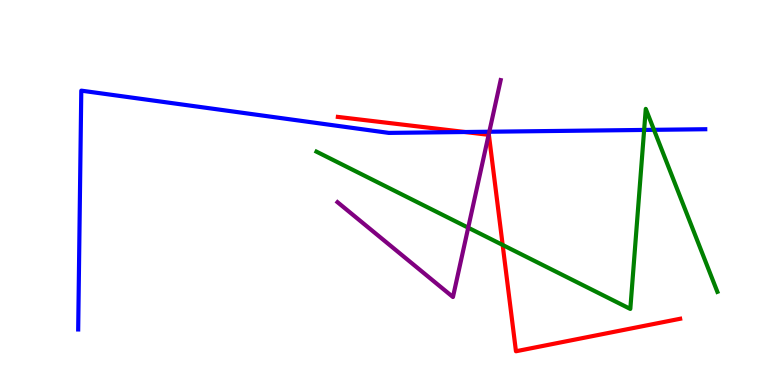[{'lines': ['blue', 'red'], 'intersections': [{'x': 6.0, 'y': 6.57}]}, {'lines': ['green', 'red'], 'intersections': [{'x': 6.49, 'y': 3.64}]}, {'lines': ['purple', 'red'], 'intersections': [{'x': 6.31, 'y': 6.5}]}, {'lines': ['blue', 'green'], 'intersections': [{'x': 8.31, 'y': 6.63}, {'x': 8.44, 'y': 6.63}]}, {'lines': ['blue', 'purple'], 'intersections': [{'x': 6.31, 'y': 6.58}]}, {'lines': ['green', 'purple'], 'intersections': [{'x': 6.04, 'y': 4.09}]}]